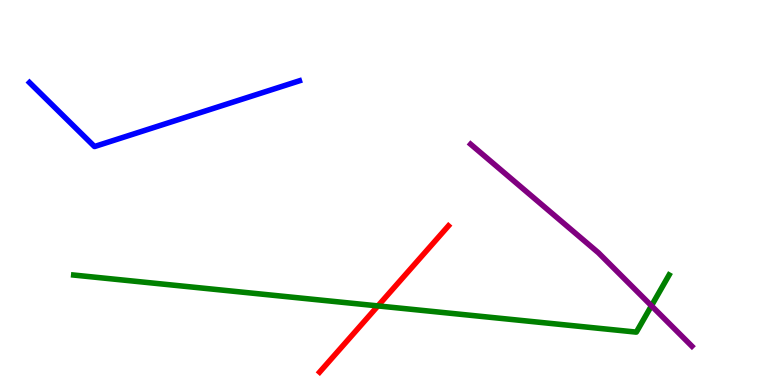[{'lines': ['blue', 'red'], 'intersections': []}, {'lines': ['green', 'red'], 'intersections': [{'x': 4.88, 'y': 2.05}]}, {'lines': ['purple', 'red'], 'intersections': []}, {'lines': ['blue', 'green'], 'intersections': []}, {'lines': ['blue', 'purple'], 'intersections': []}, {'lines': ['green', 'purple'], 'intersections': [{'x': 8.41, 'y': 2.06}]}]